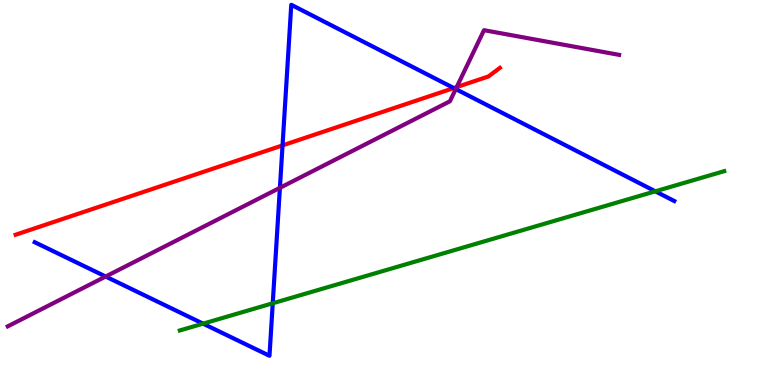[{'lines': ['blue', 'red'], 'intersections': [{'x': 3.65, 'y': 6.22}, {'x': 5.86, 'y': 7.71}]}, {'lines': ['green', 'red'], 'intersections': []}, {'lines': ['purple', 'red'], 'intersections': [{'x': 5.89, 'y': 7.74}]}, {'lines': ['blue', 'green'], 'intersections': [{'x': 2.62, 'y': 1.59}, {'x': 3.52, 'y': 2.12}, {'x': 8.46, 'y': 5.03}]}, {'lines': ['blue', 'purple'], 'intersections': [{'x': 1.36, 'y': 2.82}, {'x': 3.61, 'y': 5.12}, {'x': 5.88, 'y': 7.69}]}, {'lines': ['green', 'purple'], 'intersections': []}]